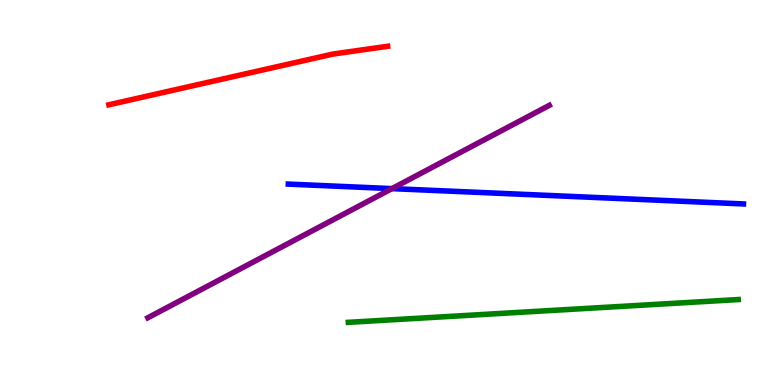[{'lines': ['blue', 'red'], 'intersections': []}, {'lines': ['green', 'red'], 'intersections': []}, {'lines': ['purple', 'red'], 'intersections': []}, {'lines': ['blue', 'green'], 'intersections': []}, {'lines': ['blue', 'purple'], 'intersections': [{'x': 5.06, 'y': 5.1}]}, {'lines': ['green', 'purple'], 'intersections': []}]